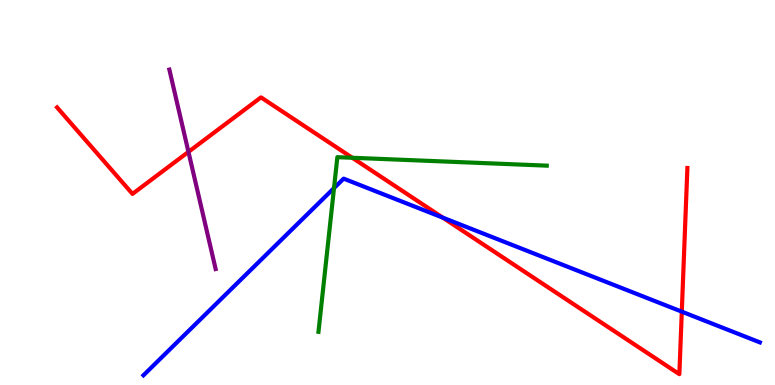[{'lines': ['blue', 'red'], 'intersections': [{'x': 5.71, 'y': 4.35}, {'x': 8.8, 'y': 1.9}]}, {'lines': ['green', 'red'], 'intersections': [{'x': 4.55, 'y': 5.9}]}, {'lines': ['purple', 'red'], 'intersections': [{'x': 2.43, 'y': 6.06}]}, {'lines': ['blue', 'green'], 'intersections': [{'x': 4.31, 'y': 5.11}]}, {'lines': ['blue', 'purple'], 'intersections': []}, {'lines': ['green', 'purple'], 'intersections': []}]